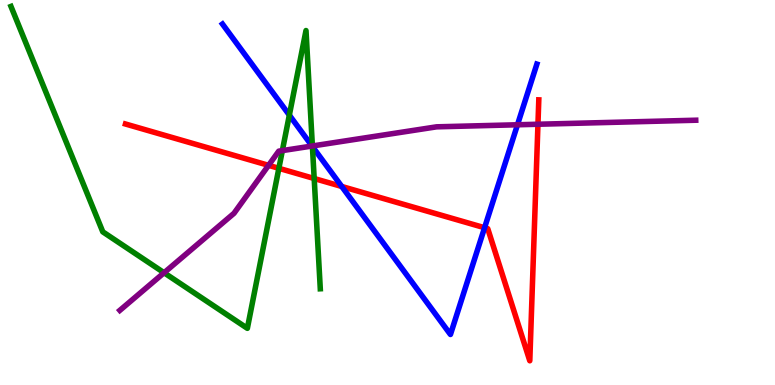[{'lines': ['blue', 'red'], 'intersections': [{'x': 4.41, 'y': 5.16}, {'x': 6.25, 'y': 4.08}]}, {'lines': ['green', 'red'], 'intersections': [{'x': 3.6, 'y': 5.63}, {'x': 4.05, 'y': 5.36}]}, {'lines': ['purple', 'red'], 'intersections': [{'x': 3.47, 'y': 5.71}, {'x': 6.94, 'y': 6.77}]}, {'lines': ['blue', 'green'], 'intersections': [{'x': 3.73, 'y': 7.01}, {'x': 4.03, 'y': 6.19}]}, {'lines': ['blue', 'purple'], 'intersections': [{'x': 4.03, 'y': 6.21}, {'x': 6.68, 'y': 6.76}]}, {'lines': ['green', 'purple'], 'intersections': [{'x': 2.12, 'y': 2.92}, {'x': 3.64, 'y': 6.09}, {'x': 4.03, 'y': 6.21}]}]